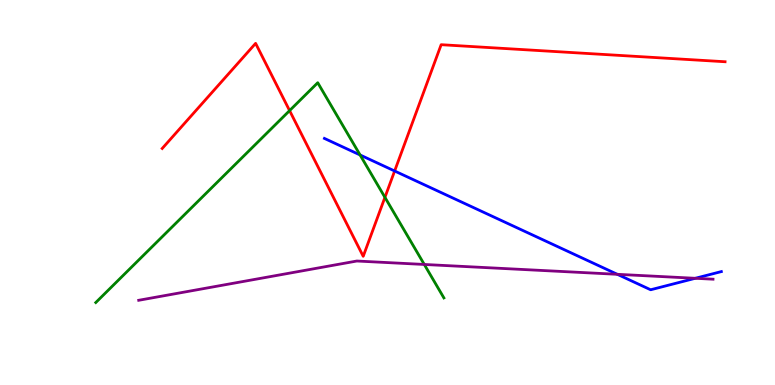[{'lines': ['blue', 'red'], 'intersections': [{'x': 5.09, 'y': 5.56}]}, {'lines': ['green', 'red'], 'intersections': [{'x': 3.74, 'y': 7.13}, {'x': 4.97, 'y': 4.87}]}, {'lines': ['purple', 'red'], 'intersections': []}, {'lines': ['blue', 'green'], 'intersections': [{'x': 4.65, 'y': 5.97}]}, {'lines': ['blue', 'purple'], 'intersections': [{'x': 7.97, 'y': 2.87}, {'x': 8.97, 'y': 2.77}]}, {'lines': ['green', 'purple'], 'intersections': [{'x': 5.47, 'y': 3.13}]}]